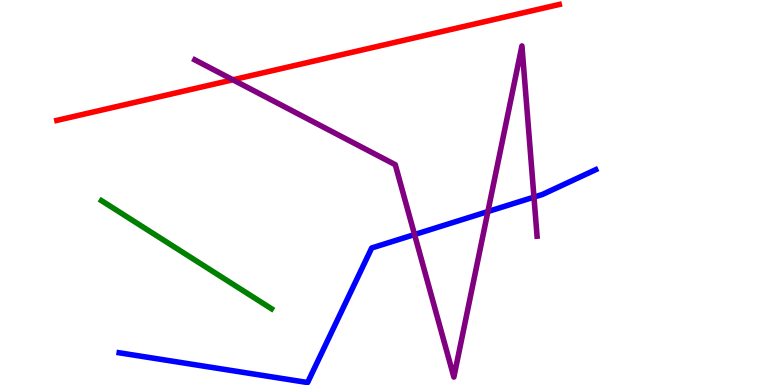[{'lines': ['blue', 'red'], 'intersections': []}, {'lines': ['green', 'red'], 'intersections': []}, {'lines': ['purple', 'red'], 'intersections': [{'x': 3.01, 'y': 7.93}]}, {'lines': ['blue', 'green'], 'intersections': []}, {'lines': ['blue', 'purple'], 'intersections': [{'x': 5.35, 'y': 3.91}, {'x': 6.3, 'y': 4.5}, {'x': 6.89, 'y': 4.88}]}, {'lines': ['green', 'purple'], 'intersections': []}]